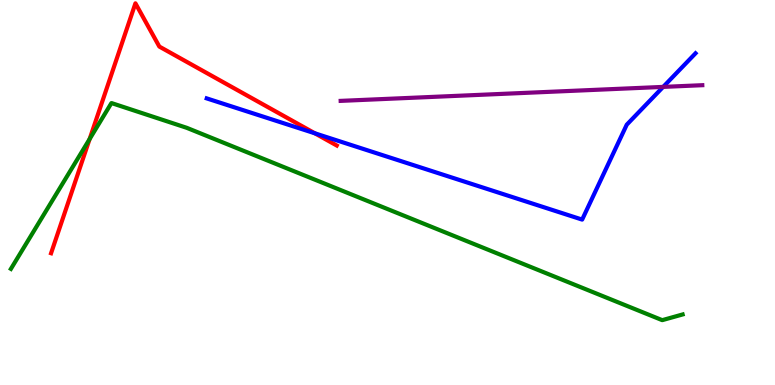[{'lines': ['blue', 'red'], 'intersections': [{'x': 4.06, 'y': 6.54}]}, {'lines': ['green', 'red'], 'intersections': [{'x': 1.16, 'y': 6.39}]}, {'lines': ['purple', 'red'], 'intersections': []}, {'lines': ['blue', 'green'], 'intersections': []}, {'lines': ['blue', 'purple'], 'intersections': [{'x': 8.56, 'y': 7.74}]}, {'lines': ['green', 'purple'], 'intersections': []}]